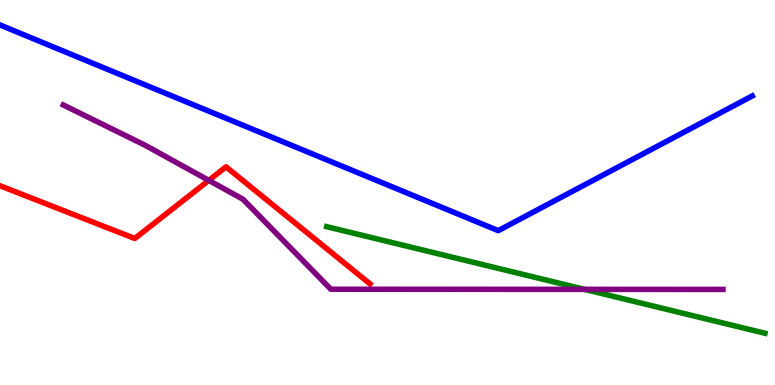[{'lines': ['blue', 'red'], 'intersections': []}, {'lines': ['green', 'red'], 'intersections': []}, {'lines': ['purple', 'red'], 'intersections': [{'x': 2.69, 'y': 5.31}]}, {'lines': ['blue', 'green'], 'intersections': []}, {'lines': ['blue', 'purple'], 'intersections': []}, {'lines': ['green', 'purple'], 'intersections': [{'x': 7.54, 'y': 2.48}]}]